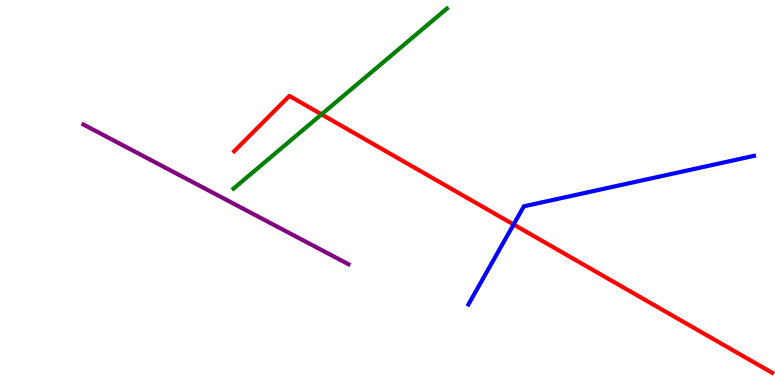[{'lines': ['blue', 'red'], 'intersections': [{'x': 6.63, 'y': 4.17}]}, {'lines': ['green', 'red'], 'intersections': [{'x': 4.15, 'y': 7.03}]}, {'lines': ['purple', 'red'], 'intersections': []}, {'lines': ['blue', 'green'], 'intersections': []}, {'lines': ['blue', 'purple'], 'intersections': []}, {'lines': ['green', 'purple'], 'intersections': []}]